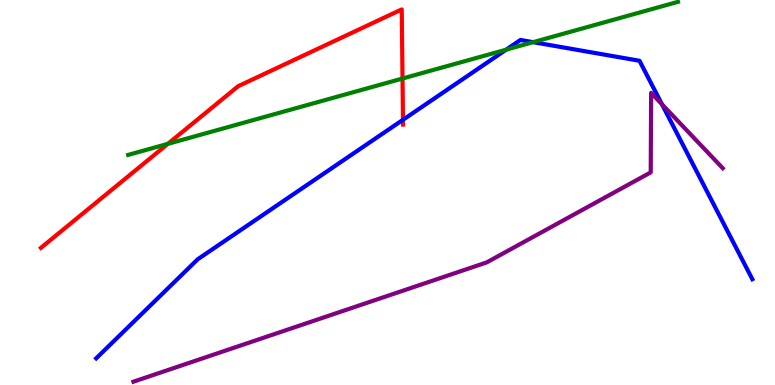[{'lines': ['blue', 'red'], 'intersections': [{'x': 5.2, 'y': 6.89}]}, {'lines': ['green', 'red'], 'intersections': [{'x': 2.17, 'y': 6.26}, {'x': 5.19, 'y': 7.96}]}, {'lines': ['purple', 'red'], 'intersections': []}, {'lines': ['blue', 'green'], 'intersections': [{'x': 6.53, 'y': 8.71}, {'x': 6.88, 'y': 8.9}]}, {'lines': ['blue', 'purple'], 'intersections': [{'x': 8.54, 'y': 7.29}]}, {'lines': ['green', 'purple'], 'intersections': []}]